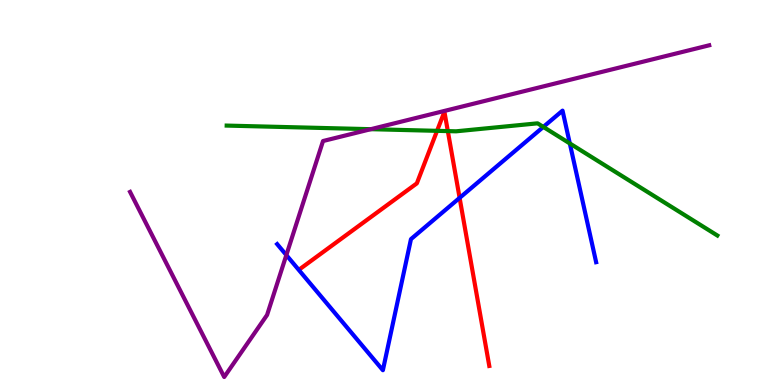[{'lines': ['blue', 'red'], 'intersections': [{'x': 5.93, 'y': 4.86}]}, {'lines': ['green', 'red'], 'intersections': [{'x': 5.64, 'y': 6.6}, {'x': 5.78, 'y': 6.59}]}, {'lines': ['purple', 'red'], 'intersections': []}, {'lines': ['blue', 'green'], 'intersections': [{'x': 7.01, 'y': 6.7}, {'x': 7.35, 'y': 6.27}]}, {'lines': ['blue', 'purple'], 'intersections': [{'x': 3.69, 'y': 3.37}]}, {'lines': ['green', 'purple'], 'intersections': [{'x': 4.78, 'y': 6.64}]}]